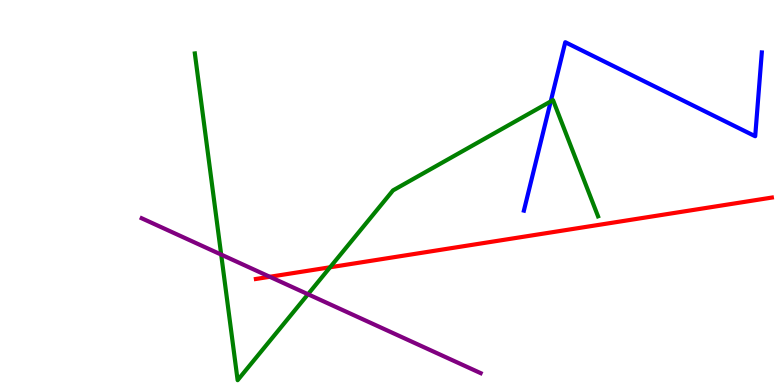[{'lines': ['blue', 'red'], 'intersections': []}, {'lines': ['green', 'red'], 'intersections': [{'x': 4.26, 'y': 3.06}]}, {'lines': ['purple', 'red'], 'intersections': [{'x': 3.48, 'y': 2.81}]}, {'lines': ['blue', 'green'], 'intersections': [{'x': 7.11, 'y': 7.37}]}, {'lines': ['blue', 'purple'], 'intersections': []}, {'lines': ['green', 'purple'], 'intersections': [{'x': 2.85, 'y': 3.39}, {'x': 3.97, 'y': 2.36}]}]